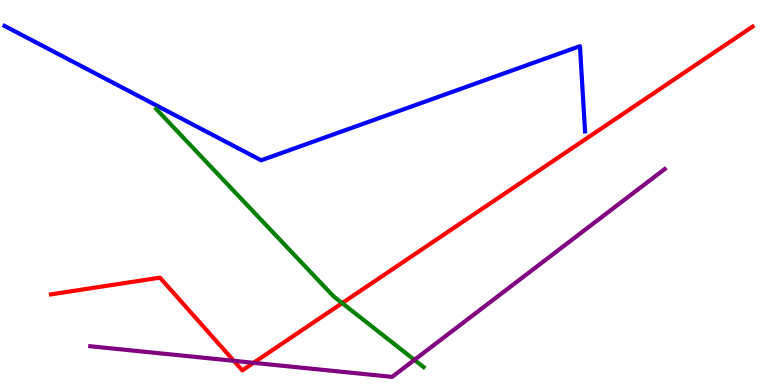[{'lines': ['blue', 'red'], 'intersections': []}, {'lines': ['green', 'red'], 'intersections': [{'x': 4.42, 'y': 2.13}]}, {'lines': ['purple', 'red'], 'intersections': [{'x': 3.02, 'y': 0.628}, {'x': 3.27, 'y': 0.576}]}, {'lines': ['blue', 'green'], 'intersections': []}, {'lines': ['blue', 'purple'], 'intersections': []}, {'lines': ['green', 'purple'], 'intersections': [{'x': 5.35, 'y': 0.653}]}]